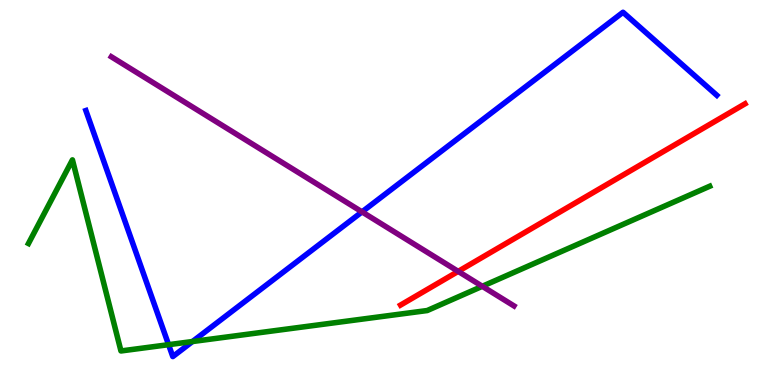[{'lines': ['blue', 'red'], 'intersections': []}, {'lines': ['green', 'red'], 'intersections': []}, {'lines': ['purple', 'red'], 'intersections': [{'x': 5.91, 'y': 2.95}]}, {'lines': ['blue', 'green'], 'intersections': [{'x': 2.18, 'y': 1.05}, {'x': 2.48, 'y': 1.13}]}, {'lines': ['blue', 'purple'], 'intersections': [{'x': 4.67, 'y': 4.5}]}, {'lines': ['green', 'purple'], 'intersections': [{'x': 6.22, 'y': 2.56}]}]